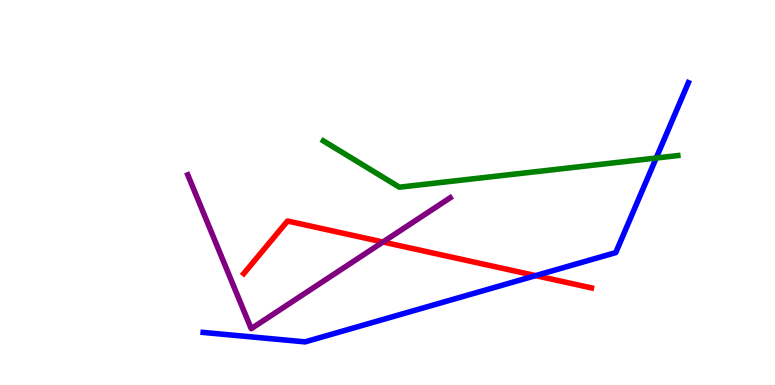[{'lines': ['blue', 'red'], 'intersections': [{'x': 6.91, 'y': 2.84}]}, {'lines': ['green', 'red'], 'intersections': []}, {'lines': ['purple', 'red'], 'intersections': [{'x': 4.94, 'y': 3.71}]}, {'lines': ['blue', 'green'], 'intersections': [{'x': 8.47, 'y': 5.9}]}, {'lines': ['blue', 'purple'], 'intersections': []}, {'lines': ['green', 'purple'], 'intersections': []}]